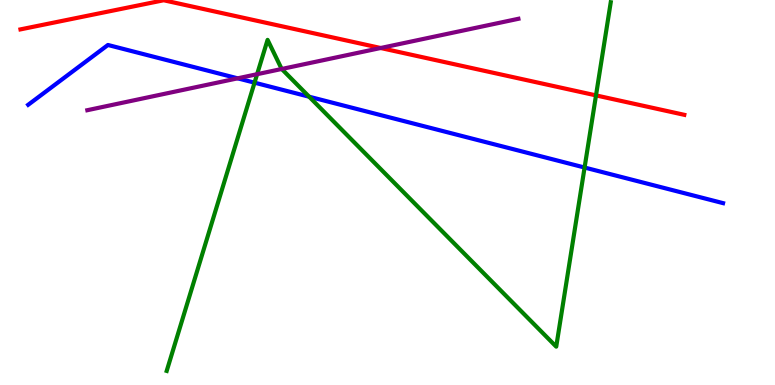[{'lines': ['blue', 'red'], 'intersections': []}, {'lines': ['green', 'red'], 'intersections': [{'x': 7.69, 'y': 7.52}]}, {'lines': ['purple', 'red'], 'intersections': [{'x': 4.91, 'y': 8.75}]}, {'lines': ['blue', 'green'], 'intersections': [{'x': 3.28, 'y': 7.85}, {'x': 3.99, 'y': 7.49}, {'x': 7.54, 'y': 5.65}]}, {'lines': ['blue', 'purple'], 'intersections': [{'x': 3.07, 'y': 7.97}]}, {'lines': ['green', 'purple'], 'intersections': [{'x': 3.32, 'y': 8.07}, {'x': 3.64, 'y': 8.21}]}]